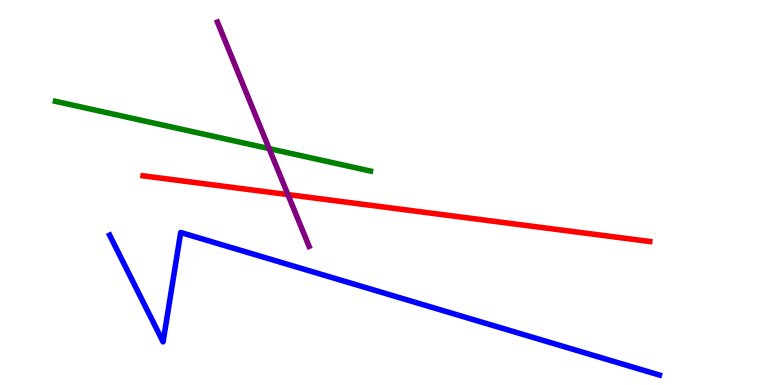[{'lines': ['blue', 'red'], 'intersections': []}, {'lines': ['green', 'red'], 'intersections': []}, {'lines': ['purple', 'red'], 'intersections': [{'x': 3.72, 'y': 4.95}]}, {'lines': ['blue', 'green'], 'intersections': []}, {'lines': ['blue', 'purple'], 'intersections': []}, {'lines': ['green', 'purple'], 'intersections': [{'x': 3.47, 'y': 6.14}]}]